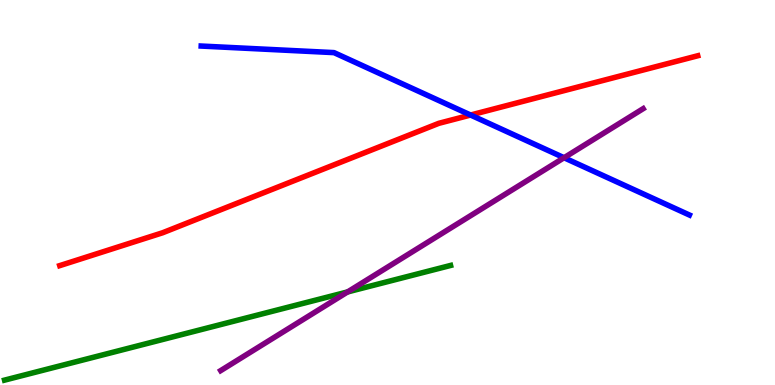[{'lines': ['blue', 'red'], 'intersections': [{'x': 6.07, 'y': 7.01}]}, {'lines': ['green', 'red'], 'intersections': []}, {'lines': ['purple', 'red'], 'intersections': []}, {'lines': ['blue', 'green'], 'intersections': []}, {'lines': ['blue', 'purple'], 'intersections': [{'x': 7.28, 'y': 5.9}]}, {'lines': ['green', 'purple'], 'intersections': [{'x': 4.49, 'y': 2.42}]}]